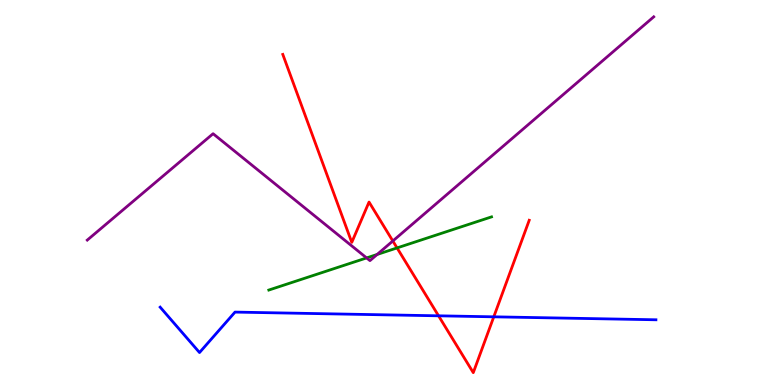[{'lines': ['blue', 'red'], 'intersections': [{'x': 5.66, 'y': 1.8}, {'x': 6.37, 'y': 1.77}]}, {'lines': ['green', 'red'], 'intersections': [{'x': 5.12, 'y': 3.56}]}, {'lines': ['purple', 'red'], 'intersections': [{'x': 5.07, 'y': 3.74}]}, {'lines': ['blue', 'green'], 'intersections': []}, {'lines': ['blue', 'purple'], 'intersections': []}, {'lines': ['green', 'purple'], 'intersections': [{'x': 4.73, 'y': 3.3}, {'x': 4.87, 'y': 3.39}]}]